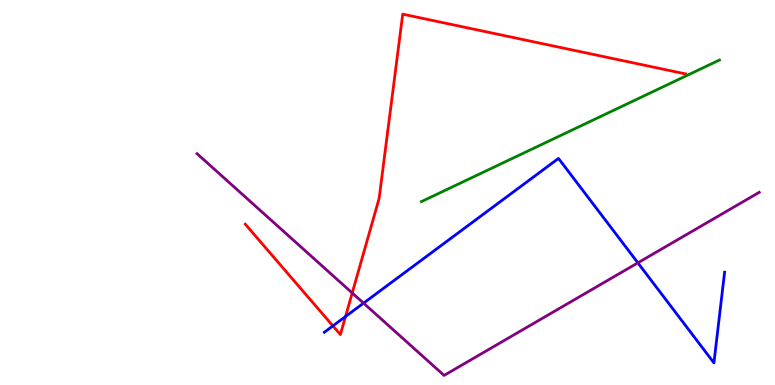[{'lines': ['blue', 'red'], 'intersections': [{'x': 4.3, 'y': 1.54}, {'x': 4.46, 'y': 1.78}]}, {'lines': ['green', 'red'], 'intersections': []}, {'lines': ['purple', 'red'], 'intersections': [{'x': 4.54, 'y': 2.39}]}, {'lines': ['blue', 'green'], 'intersections': []}, {'lines': ['blue', 'purple'], 'intersections': [{'x': 4.69, 'y': 2.13}, {'x': 8.23, 'y': 3.17}]}, {'lines': ['green', 'purple'], 'intersections': []}]